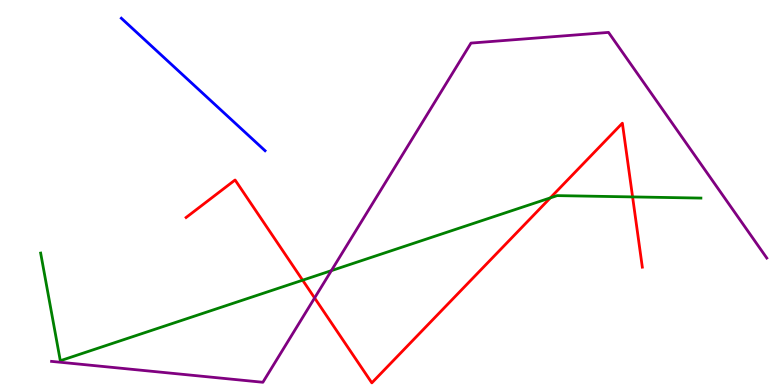[{'lines': ['blue', 'red'], 'intersections': []}, {'lines': ['green', 'red'], 'intersections': [{'x': 3.9, 'y': 2.72}, {'x': 7.1, 'y': 4.86}, {'x': 8.16, 'y': 4.89}]}, {'lines': ['purple', 'red'], 'intersections': [{'x': 4.06, 'y': 2.26}]}, {'lines': ['blue', 'green'], 'intersections': []}, {'lines': ['blue', 'purple'], 'intersections': []}, {'lines': ['green', 'purple'], 'intersections': [{'x': 4.28, 'y': 2.97}]}]